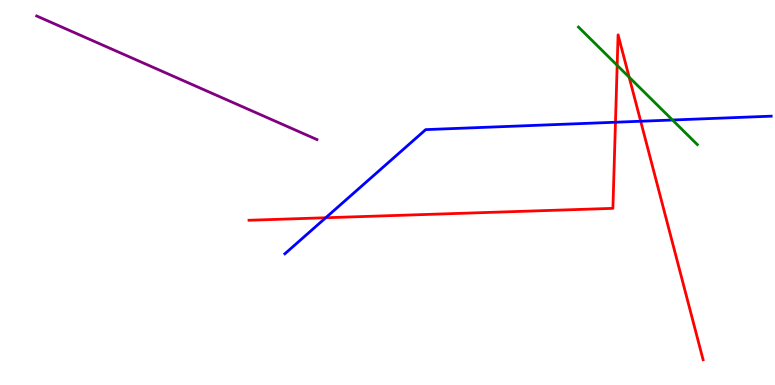[{'lines': ['blue', 'red'], 'intersections': [{'x': 4.2, 'y': 4.34}, {'x': 7.94, 'y': 6.83}, {'x': 8.27, 'y': 6.85}]}, {'lines': ['green', 'red'], 'intersections': [{'x': 7.96, 'y': 8.3}, {'x': 8.12, 'y': 8.0}]}, {'lines': ['purple', 'red'], 'intersections': []}, {'lines': ['blue', 'green'], 'intersections': [{'x': 8.68, 'y': 6.88}]}, {'lines': ['blue', 'purple'], 'intersections': []}, {'lines': ['green', 'purple'], 'intersections': []}]